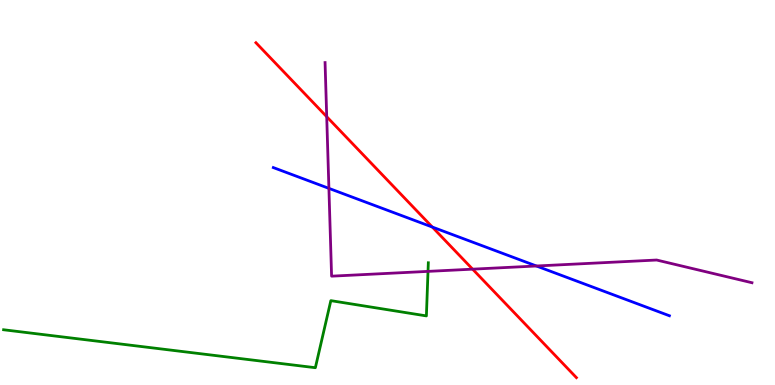[{'lines': ['blue', 'red'], 'intersections': [{'x': 5.58, 'y': 4.1}]}, {'lines': ['green', 'red'], 'intersections': []}, {'lines': ['purple', 'red'], 'intersections': [{'x': 4.22, 'y': 6.97}, {'x': 6.1, 'y': 3.01}]}, {'lines': ['blue', 'green'], 'intersections': []}, {'lines': ['blue', 'purple'], 'intersections': [{'x': 4.24, 'y': 5.11}, {'x': 6.92, 'y': 3.09}]}, {'lines': ['green', 'purple'], 'intersections': [{'x': 5.52, 'y': 2.95}]}]